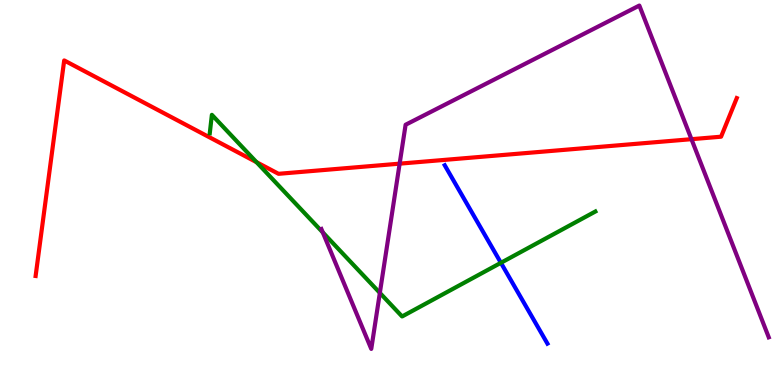[{'lines': ['blue', 'red'], 'intersections': []}, {'lines': ['green', 'red'], 'intersections': [{'x': 3.31, 'y': 5.79}]}, {'lines': ['purple', 'red'], 'intersections': [{'x': 5.16, 'y': 5.75}, {'x': 8.92, 'y': 6.38}]}, {'lines': ['blue', 'green'], 'intersections': [{'x': 6.46, 'y': 3.17}]}, {'lines': ['blue', 'purple'], 'intersections': []}, {'lines': ['green', 'purple'], 'intersections': [{'x': 4.17, 'y': 3.96}, {'x': 4.9, 'y': 2.39}]}]